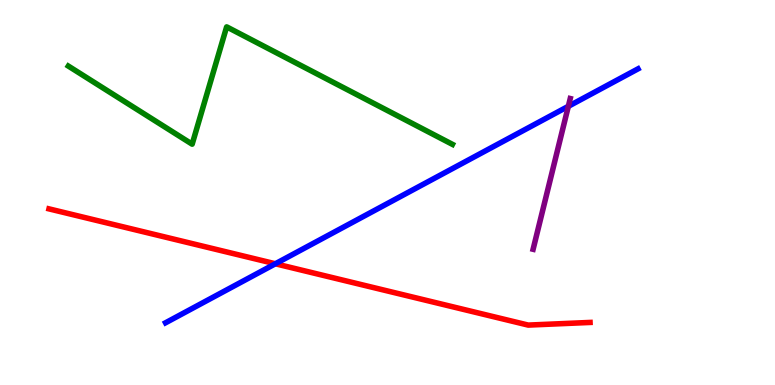[{'lines': ['blue', 'red'], 'intersections': [{'x': 3.55, 'y': 3.15}]}, {'lines': ['green', 'red'], 'intersections': []}, {'lines': ['purple', 'red'], 'intersections': []}, {'lines': ['blue', 'green'], 'intersections': []}, {'lines': ['blue', 'purple'], 'intersections': [{'x': 7.33, 'y': 7.24}]}, {'lines': ['green', 'purple'], 'intersections': []}]